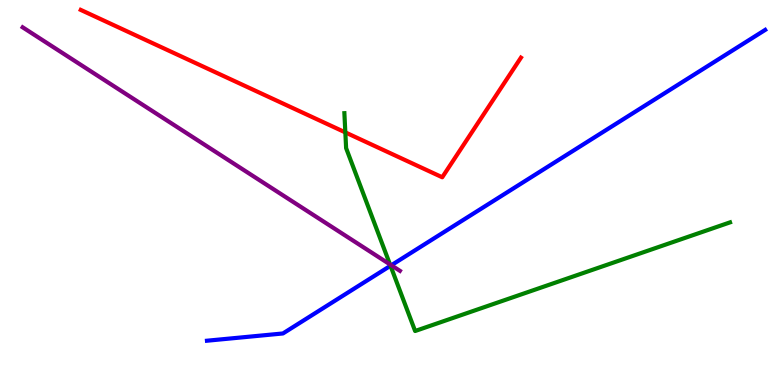[{'lines': ['blue', 'red'], 'intersections': []}, {'lines': ['green', 'red'], 'intersections': [{'x': 4.46, 'y': 6.56}]}, {'lines': ['purple', 'red'], 'intersections': []}, {'lines': ['blue', 'green'], 'intersections': [{'x': 5.04, 'y': 3.1}]}, {'lines': ['blue', 'purple'], 'intersections': [{'x': 5.05, 'y': 3.11}]}, {'lines': ['green', 'purple'], 'intersections': [{'x': 5.03, 'y': 3.13}]}]